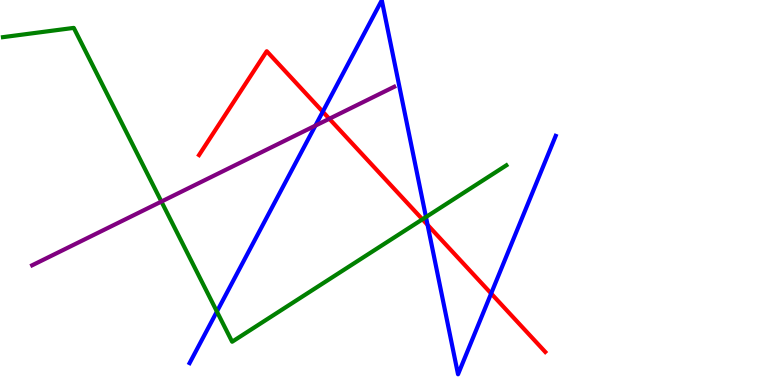[{'lines': ['blue', 'red'], 'intersections': [{'x': 4.16, 'y': 7.1}, {'x': 5.52, 'y': 4.16}, {'x': 6.34, 'y': 2.38}]}, {'lines': ['green', 'red'], 'intersections': [{'x': 5.45, 'y': 4.3}]}, {'lines': ['purple', 'red'], 'intersections': [{'x': 4.25, 'y': 6.92}]}, {'lines': ['blue', 'green'], 'intersections': [{'x': 2.8, 'y': 1.91}, {'x': 5.5, 'y': 4.36}]}, {'lines': ['blue', 'purple'], 'intersections': [{'x': 4.07, 'y': 6.74}]}, {'lines': ['green', 'purple'], 'intersections': [{'x': 2.08, 'y': 4.76}]}]